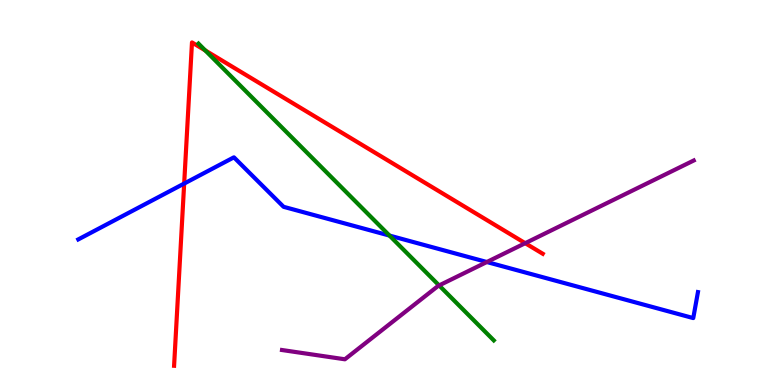[{'lines': ['blue', 'red'], 'intersections': [{'x': 2.38, 'y': 5.23}]}, {'lines': ['green', 'red'], 'intersections': [{'x': 2.65, 'y': 8.69}]}, {'lines': ['purple', 'red'], 'intersections': [{'x': 6.78, 'y': 3.68}]}, {'lines': ['blue', 'green'], 'intersections': [{'x': 5.03, 'y': 3.88}]}, {'lines': ['blue', 'purple'], 'intersections': [{'x': 6.28, 'y': 3.19}]}, {'lines': ['green', 'purple'], 'intersections': [{'x': 5.67, 'y': 2.59}]}]